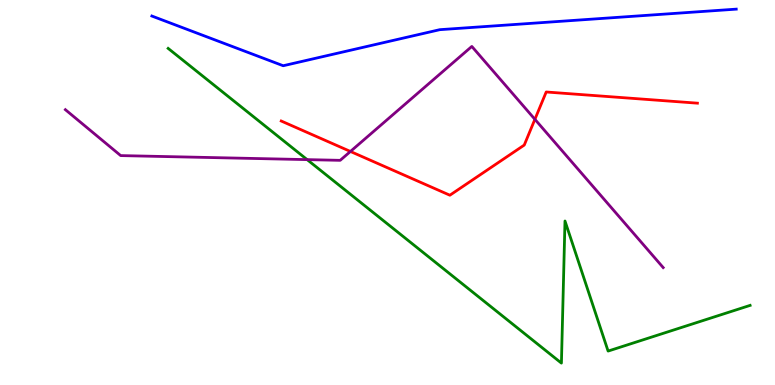[{'lines': ['blue', 'red'], 'intersections': []}, {'lines': ['green', 'red'], 'intersections': []}, {'lines': ['purple', 'red'], 'intersections': [{'x': 4.52, 'y': 6.07}, {'x': 6.9, 'y': 6.9}]}, {'lines': ['blue', 'green'], 'intersections': []}, {'lines': ['blue', 'purple'], 'intersections': []}, {'lines': ['green', 'purple'], 'intersections': [{'x': 3.96, 'y': 5.85}]}]